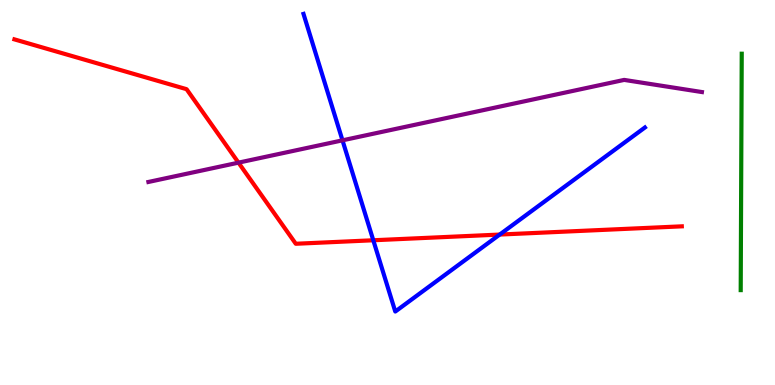[{'lines': ['blue', 'red'], 'intersections': [{'x': 4.82, 'y': 3.76}, {'x': 6.45, 'y': 3.91}]}, {'lines': ['green', 'red'], 'intersections': []}, {'lines': ['purple', 'red'], 'intersections': [{'x': 3.08, 'y': 5.78}]}, {'lines': ['blue', 'green'], 'intersections': []}, {'lines': ['blue', 'purple'], 'intersections': [{'x': 4.42, 'y': 6.35}]}, {'lines': ['green', 'purple'], 'intersections': []}]